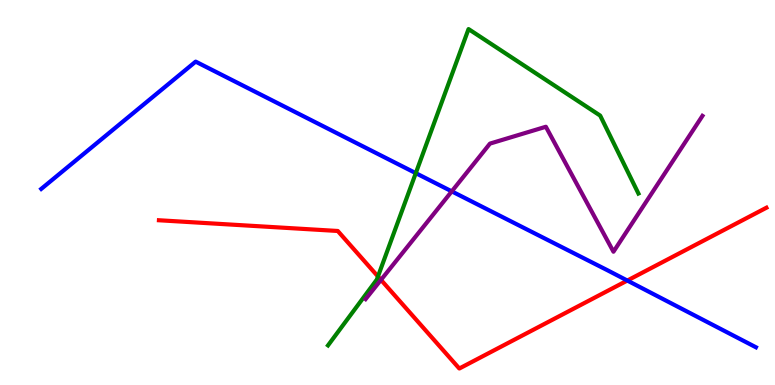[{'lines': ['blue', 'red'], 'intersections': [{'x': 8.09, 'y': 2.71}]}, {'lines': ['green', 'red'], 'intersections': [{'x': 4.88, 'y': 2.82}]}, {'lines': ['purple', 'red'], 'intersections': [{'x': 4.92, 'y': 2.73}]}, {'lines': ['blue', 'green'], 'intersections': [{'x': 5.37, 'y': 5.5}]}, {'lines': ['blue', 'purple'], 'intersections': [{'x': 5.83, 'y': 5.03}]}, {'lines': ['green', 'purple'], 'intersections': []}]